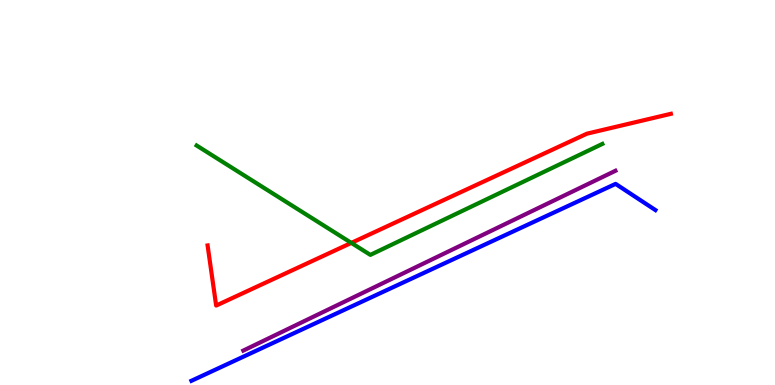[{'lines': ['blue', 'red'], 'intersections': []}, {'lines': ['green', 'red'], 'intersections': [{'x': 4.53, 'y': 3.69}]}, {'lines': ['purple', 'red'], 'intersections': []}, {'lines': ['blue', 'green'], 'intersections': []}, {'lines': ['blue', 'purple'], 'intersections': []}, {'lines': ['green', 'purple'], 'intersections': []}]